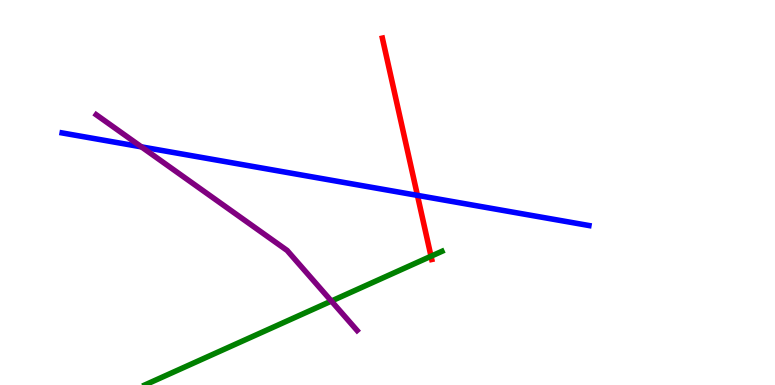[{'lines': ['blue', 'red'], 'intersections': [{'x': 5.39, 'y': 4.93}]}, {'lines': ['green', 'red'], 'intersections': [{'x': 5.56, 'y': 3.34}]}, {'lines': ['purple', 'red'], 'intersections': []}, {'lines': ['blue', 'green'], 'intersections': []}, {'lines': ['blue', 'purple'], 'intersections': [{'x': 1.82, 'y': 6.19}]}, {'lines': ['green', 'purple'], 'intersections': [{'x': 4.28, 'y': 2.18}]}]